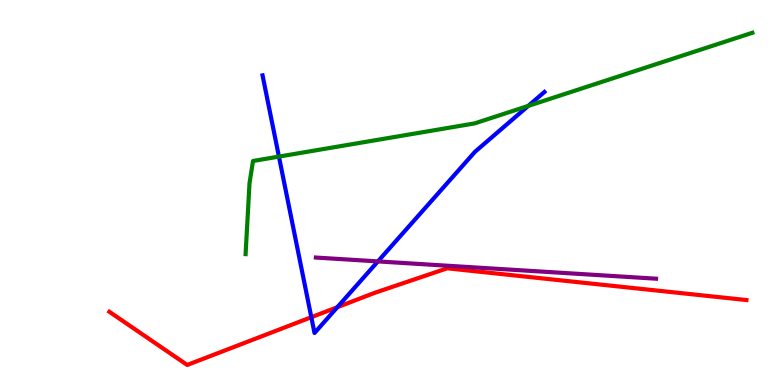[{'lines': ['blue', 'red'], 'intersections': [{'x': 4.02, 'y': 1.76}, {'x': 4.35, 'y': 2.02}]}, {'lines': ['green', 'red'], 'intersections': []}, {'lines': ['purple', 'red'], 'intersections': []}, {'lines': ['blue', 'green'], 'intersections': [{'x': 3.6, 'y': 5.93}, {'x': 6.82, 'y': 7.25}]}, {'lines': ['blue', 'purple'], 'intersections': [{'x': 4.88, 'y': 3.21}]}, {'lines': ['green', 'purple'], 'intersections': []}]